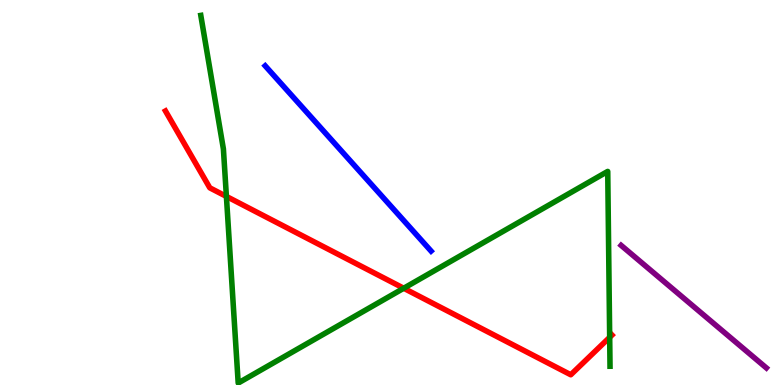[{'lines': ['blue', 'red'], 'intersections': []}, {'lines': ['green', 'red'], 'intersections': [{'x': 2.92, 'y': 4.9}, {'x': 5.21, 'y': 2.51}, {'x': 7.87, 'y': 1.24}]}, {'lines': ['purple', 'red'], 'intersections': []}, {'lines': ['blue', 'green'], 'intersections': []}, {'lines': ['blue', 'purple'], 'intersections': []}, {'lines': ['green', 'purple'], 'intersections': []}]